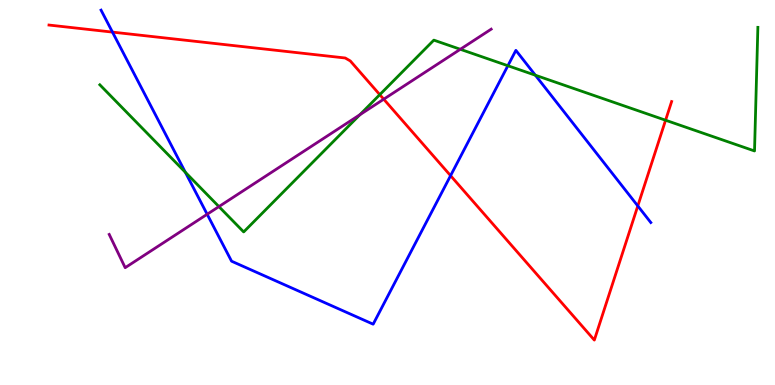[{'lines': ['blue', 'red'], 'intersections': [{'x': 1.45, 'y': 9.17}, {'x': 5.81, 'y': 5.44}, {'x': 8.23, 'y': 4.65}]}, {'lines': ['green', 'red'], 'intersections': [{'x': 4.9, 'y': 7.54}, {'x': 8.59, 'y': 6.88}]}, {'lines': ['purple', 'red'], 'intersections': [{'x': 4.95, 'y': 7.42}]}, {'lines': ['blue', 'green'], 'intersections': [{'x': 2.39, 'y': 5.53}, {'x': 6.55, 'y': 8.29}, {'x': 6.91, 'y': 8.05}]}, {'lines': ['blue', 'purple'], 'intersections': [{'x': 2.67, 'y': 4.43}]}, {'lines': ['green', 'purple'], 'intersections': [{'x': 2.82, 'y': 4.63}, {'x': 4.64, 'y': 7.02}, {'x': 5.94, 'y': 8.72}]}]